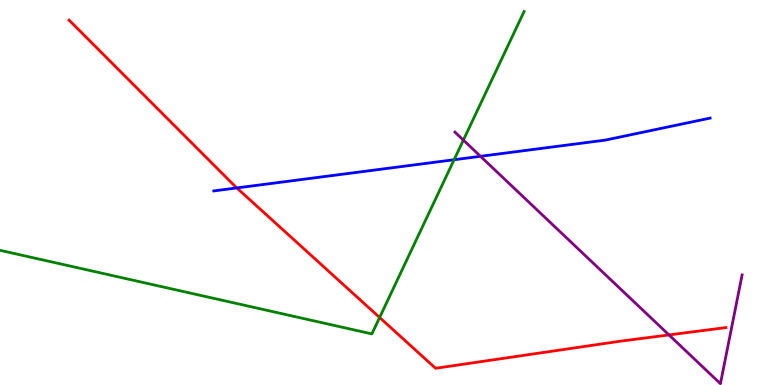[{'lines': ['blue', 'red'], 'intersections': [{'x': 3.06, 'y': 5.12}]}, {'lines': ['green', 'red'], 'intersections': [{'x': 4.9, 'y': 1.75}]}, {'lines': ['purple', 'red'], 'intersections': [{'x': 8.63, 'y': 1.3}]}, {'lines': ['blue', 'green'], 'intersections': [{'x': 5.86, 'y': 5.85}]}, {'lines': ['blue', 'purple'], 'intersections': [{'x': 6.2, 'y': 5.94}]}, {'lines': ['green', 'purple'], 'intersections': [{'x': 5.98, 'y': 6.36}]}]